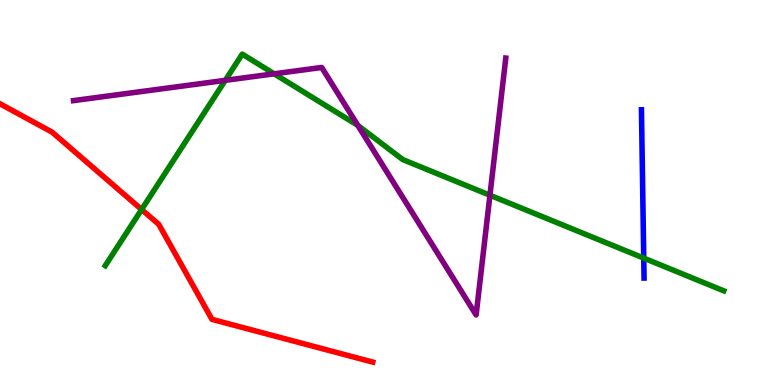[{'lines': ['blue', 'red'], 'intersections': []}, {'lines': ['green', 'red'], 'intersections': [{'x': 1.83, 'y': 4.56}]}, {'lines': ['purple', 'red'], 'intersections': []}, {'lines': ['blue', 'green'], 'intersections': [{'x': 8.31, 'y': 3.3}]}, {'lines': ['blue', 'purple'], 'intersections': []}, {'lines': ['green', 'purple'], 'intersections': [{'x': 2.91, 'y': 7.91}, {'x': 3.54, 'y': 8.08}, {'x': 4.62, 'y': 6.74}, {'x': 6.32, 'y': 4.93}]}]